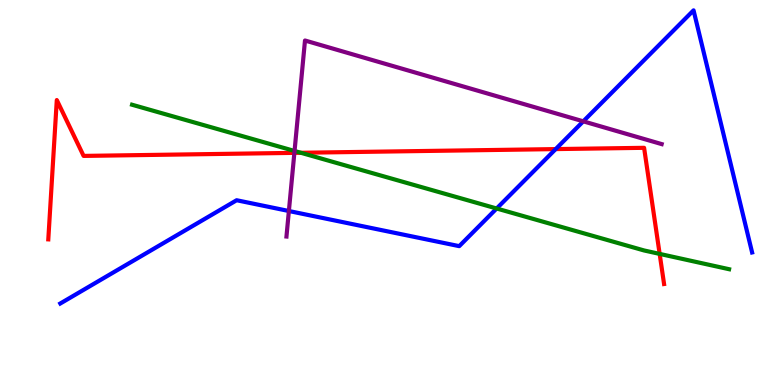[{'lines': ['blue', 'red'], 'intersections': [{'x': 7.17, 'y': 6.13}]}, {'lines': ['green', 'red'], 'intersections': [{'x': 3.88, 'y': 6.03}, {'x': 8.51, 'y': 3.41}]}, {'lines': ['purple', 'red'], 'intersections': [{'x': 3.8, 'y': 6.03}]}, {'lines': ['blue', 'green'], 'intersections': [{'x': 6.41, 'y': 4.58}]}, {'lines': ['blue', 'purple'], 'intersections': [{'x': 3.73, 'y': 4.52}, {'x': 7.53, 'y': 6.85}]}, {'lines': ['green', 'purple'], 'intersections': [{'x': 3.8, 'y': 6.08}]}]